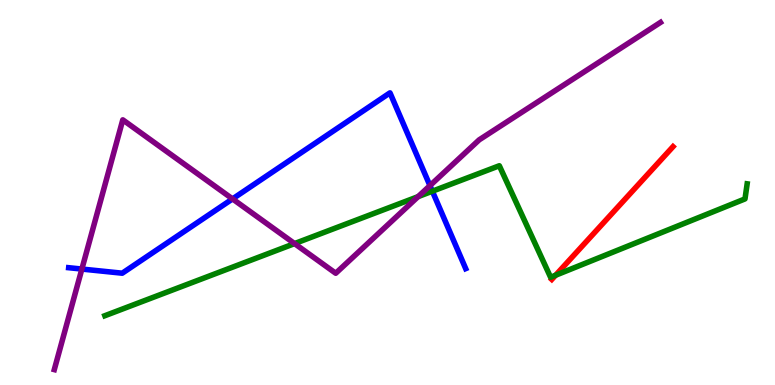[{'lines': ['blue', 'red'], 'intersections': []}, {'lines': ['green', 'red'], 'intersections': [{'x': 7.17, 'y': 2.85}]}, {'lines': ['purple', 'red'], 'intersections': []}, {'lines': ['blue', 'green'], 'intersections': [{'x': 5.58, 'y': 5.03}]}, {'lines': ['blue', 'purple'], 'intersections': [{'x': 1.06, 'y': 3.01}, {'x': 3.0, 'y': 4.83}, {'x': 5.55, 'y': 5.18}]}, {'lines': ['green', 'purple'], 'intersections': [{'x': 3.8, 'y': 3.67}, {'x': 5.4, 'y': 4.89}]}]